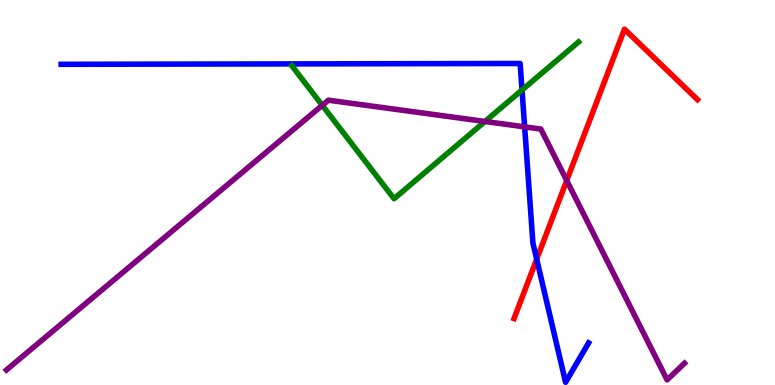[{'lines': ['blue', 'red'], 'intersections': [{'x': 6.93, 'y': 3.27}]}, {'lines': ['green', 'red'], 'intersections': []}, {'lines': ['purple', 'red'], 'intersections': [{'x': 7.31, 'y': 5.31}]}, {'lines': ['blue', 'green'], 'intersections': [{'x': 6.74, 'y': 7.66}]}, {'lines': ['blue', 'purple'], 'intersections': [{'x': 6.77, 'y': 6.7}]}, {'lines': ['green', 'purple'], 'intersections': [{'x': 4.16, 'y': 7.26}, {'x': 6.26, 'y': 6.84}]}]